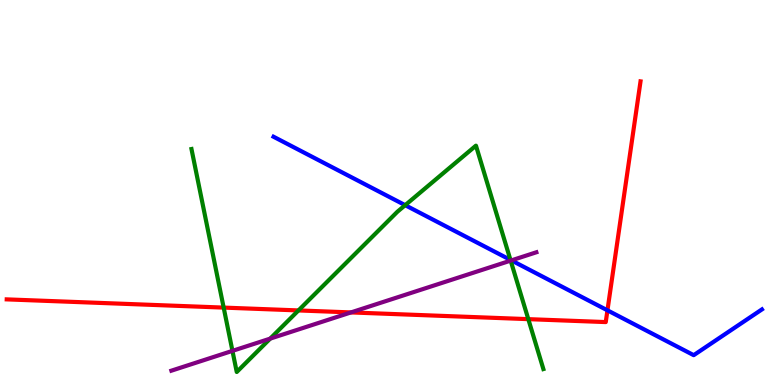[{'lines': ['blue', 'red'], 'intersections': [{'x': 7.84, 'y': 1.94}]}, {'lines': ['green', 'red'], 'intersections': [{'x': 2.89, 'y': 2.01}, {'x': 3.85, 'y': 1.94}, {'x': 6.82, 'y': 1.71}]}, {'lines': ['purple', 'red'], 'intersections': [{'x': 4.53, 'y': 1.89}]}, {'lines': ['blue', 'green'], 'intersections': [{'x': 5.23, 'y': 4.67}, {'x': 6.59, 'y': 3.25}]}, {'lines': ['blue', 'purple'], 'intersections': [{'x': 6.6, 'y': 3.24}]}, {'lines': ['green', 'purple'], 'intersections': [{'x': 3.0, 'y': 0.887}, {'x': 3.49, 'y': 1.2}, {'x': 6.59, 'y': 3.23}]}]